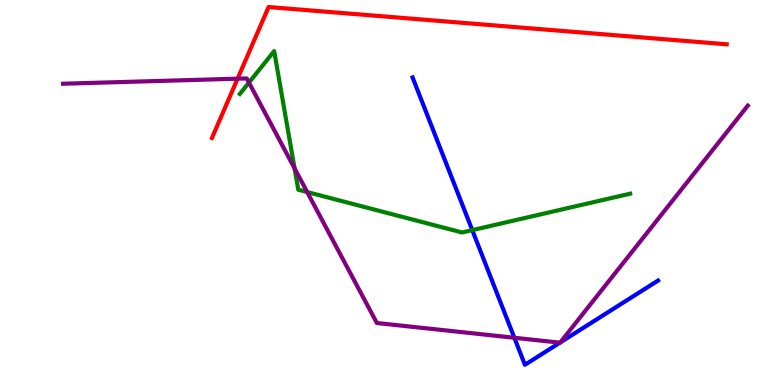[{'lines': ['blue', 'red'], 'intersections': []}, {'lines': ['green', 'red'], 'intersections': []}, {'lines': ['purple', 'red'], 'intersections': [{'x': 3.07, 'y': 7.96}]}, {'lines': ['blue', 'green'], 'intersections': [{'x': 6.09, 'y': 4.02}]}, {'lines': ['blue', 'purple'], 'intersections': [{'x': 6.64, 'y': 1.23}, {'x': 7.22, 'y': 1.1}, {'x': 7.23, 'y': 1.11}]}, {'lines': ['green', 'purple'], 'intersections': [{'x': 3.21, 'y': 7.85}, {'x': 3.8, 'y': 5.63}, {'x': 3.96, 'y': 5.01}]}]